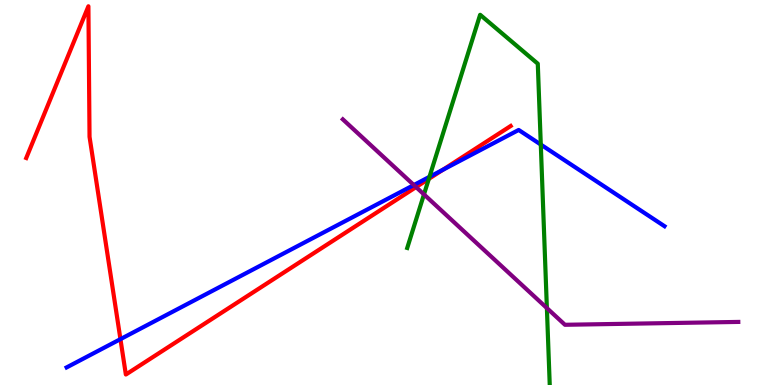[{'lines': ['blue', 'red'], 'intersections': [{'x': 1.55, 'y': 1.19}, {'x': 5.71, 'y': 5.59}]}, {'lines': ['green', 'red'], 'intersections': [{'x': 5.53, 'y': 5.35}]}, {'lines': ['purple', 'red'], 'intersections': [{'x': 5.37, 'y': 5.14}]}, {'lines': ['blue', 'green'], 'intersections': [{'x': 5.54, 'y': 5.41}, {'x': 6.98, 'y': 6.25}]}, {'lines': ['blue', 'purple'], 'intersections': [{'x': 5.34, 'y': 5.19}]}, {'lines': ['green', 'purple'], 'intersections': [{'x': 5.47, 'y': 4.95}, {'x': 7.06, 'y': 2.0}]}]